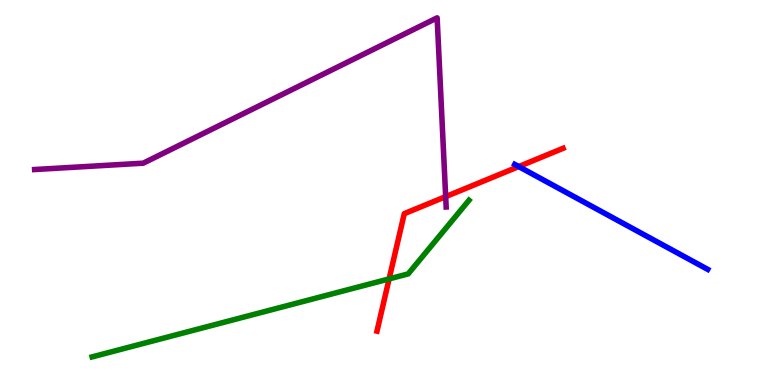[{'lines': ['blue', 'red'], 'intersections': [{'x': 6.69, 'y': 5.67}]}, {'lines': ['green', 'red'], 'intersections': [{'x': 5.02, 'y': 2.76}]}, {'lines': ['purple', 'red'], 'intersections': [{'x': 5.75, 'y': 4.89}]}, {'lines': ['blue', 'green'], 'intersections': []}, {'lines': ['blue', 'purple'], 'intersections': []}, {'lines': ['green', 'purple'], 'intersections': []}]